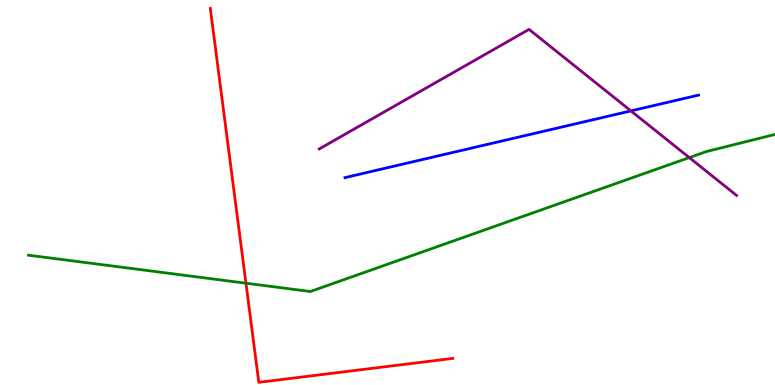[{'lines': ['blue', 'red'], 'intersections': []}, {'lines': ['green', 'red'], 'intersections': [{'x': 3.17, 'y': 2.64}]}, {'lines': ['purple', 'red'], 'intersections': []}, {'lines': ['blue', 'green'], 'intersections': []}, {'lines': ['blue', 'purple'], 'intersections': [{'x': 8.14, 'y': 7.12}]}, {'lines': ['green', 'purple'], 'intersections': [{'x': 8.89, 'y': 5.91}]}]